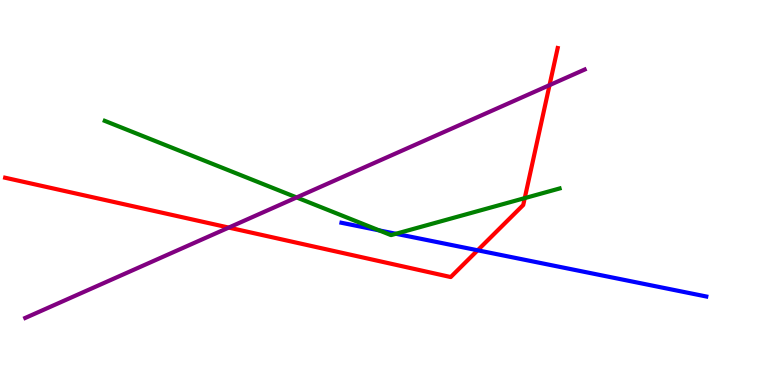[{'lines': ['blue', 'red'], 'intersections': [{'x': 6.16, 'y': 3.5}]}, {'lines': ['green', 'red'], 'intersections': [{'x': 6.77, 'y': 4.85}]}, {'lines': ['purple', 'red'], 'intersections': [{'x': 2.95, 'y': 4.09}, {'x': 7.09, 'y': 7.79}]}, {'lines': ['blue', 'green'], 'intersections': [{'x': 4.89, 'y': 4.02}, {'x': 5.11, 'y': 3.93}]}, {'lines': ['blue', 'purple'], 'intersections': []}, {'lines': ['green', 'purple'], 'intersections': [{'x': 3.83, 'y': 4.87}]}]